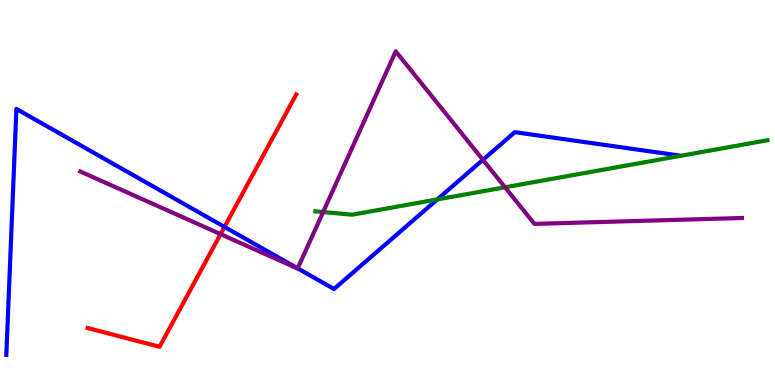[{'lines': ['blue', 'red'], 'intersections': [{'x': 2.9, 'y': 4.11}]}, {'lines': ['green', 'red'], 'intersections': []}, {'lines': ['purple', 'red'], 'intersections': [{'x': 2.85, 'y': 3.92}]}, {'lines': ['blue', 'green'], 'intersections': [{'x': 5.64, 'y': 4.82}]}, {'lines': ['blue', 'purple'], 'intersections': [{'x': 3.84, 'y': 3.03}, {'x': 6.23, 'y': 5.85}]}, {'lines': ['green', 'purple'], 'intersections': [{'x': 4.17, 'y': 4.49}, {'x': 6.52, 'y': 5.14}]}]